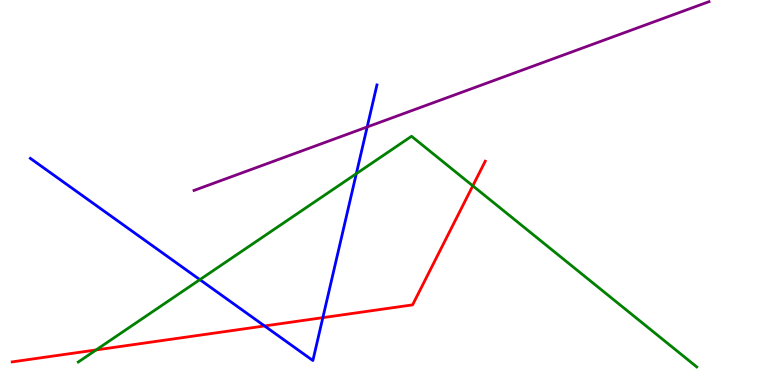[{'lines': ['blue', 'red'], 'intersections': [{'x': 3.41, 'y': 1.53}, {'x': 4.17, 'y': 1.75}]}, {'lines': ['green', 'red'], 'intersections': [{'x': 1.24, 'y': 0.911}, {'x': 6.1, 'y': 5.17}]}, {'lines': ['purple', 'red'], 'intersections': []}, {'lines': ['blue', 'green'], 'intersections': [{'x': 2.58, 'y': 2.74}, {'x': 4.6, 'y': 5.49}]}, {'lines': ['blue', 'purple'], 'intersections': [{'x': 4.74, 'y': 6.7}]}, {'lines': ['green', 'purple'], 'intersections': []}]